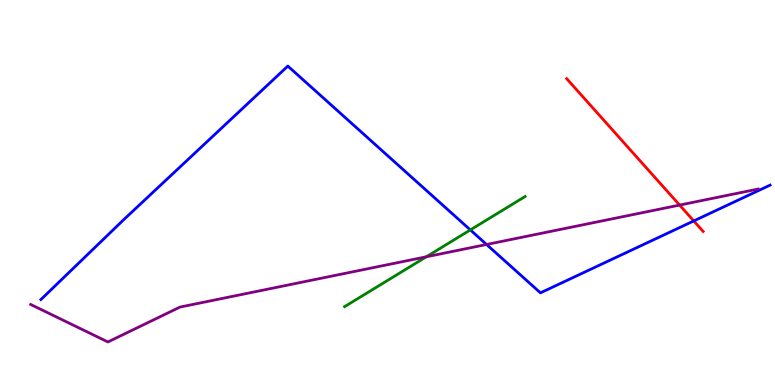[{'lines': ['blue', 'red'], 'intersections': [{'x': 8.95, 'y': 4.26}]}, {'lines': ['green', 'red'], 'intersections': []}, {'lines': ['purple', 'red'], 'intersections': [{'x': 8.77, 'y': 4.67}]}, {'lines': ['blue', 'green'], 'intersections': [{'x': 6.07, 'y': 4.03}]}, {'lines': ['blue', 'purple'], 'intersections': [{'x': 6.28, 'y': 3.65}]}, {'lines': ['green', 'purple'], 'intersections': [{'x': 5.5, 'y': 3.33}]}]